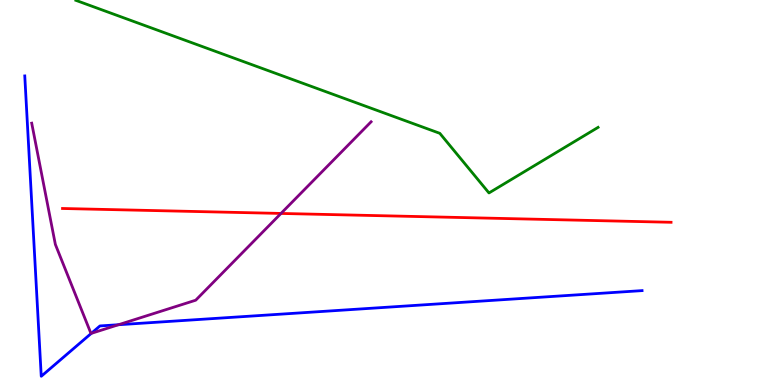[{'lines': ['blue', 'red'], 'intersections': []}, {'lines': ['green', 'red'], 'intersections': []}, {'lines': ['purple', 'red'], 'intersections': [{'x': 3.63, 'y': 4.46}]}, {'lines': ['blue', 'green'], 'intersections': []}, {'lines': ['blue', 'purple'], 'intersections': [{'x': 1.18, 'y': 1.34}, {'x': 1.53, 'y': 1.57}]}, {'lines': ['green', 'purple'], 'intersections': []}]